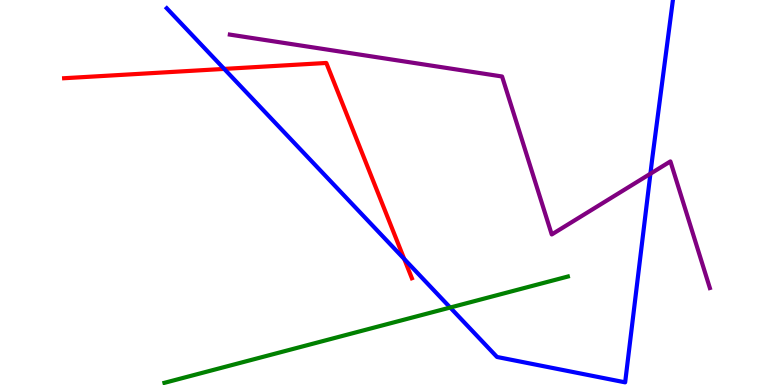[{'lines': ['blue', 'red'], 'intersections': [{'x': 2.89, 'y': 8.21}, {'x': 5.22, 'y': 3.27}]}, {'lines': ['green', 'red'], 'intersections': []}, {'lines': ['purple', 'red'], 'intersections': []}, {'lines': ['blue', 'green'], 'intersections': [{'x': 5.81, 'y': 2.01}]}, {'lines': ['blue', 'purple'], 'intersections': [{'x': 8.39, 'y': 5.49}]}, {'lines': ['green', 'purple'], 'intersections': []}]